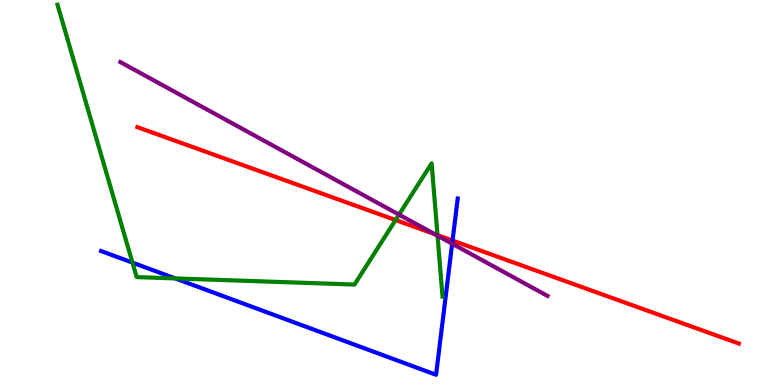[{'lines': ['blue', 'red'], 'intersections': [{'x': 5.84, 'y': 3.75}]}, {'lines': ['green', 'red'], 'intersections': [{'x': 5.1, 'y': 4.28}, {'x': 5.65, 'y': 3.89}]}, {'lines': ['purple', 'red'], 'intersections': [{'x': 5.61, 'y': 3.92}]}, {'lines': ['blue', 'green'], 'intersections': [{'x': 1.71, 'y': 3.18}, {'x': 2.26, 'y': 2.77}]}, {'lines': ['blue', 'purple'], 'intersections': [{'x': 5.83, 'y': 3.67}]}, {'lines': ['green', 'purple'], 'intersections': [{'x': 5.15, 'y': 4.43}, {'x': 5.65, 'y': 3.88}]}]